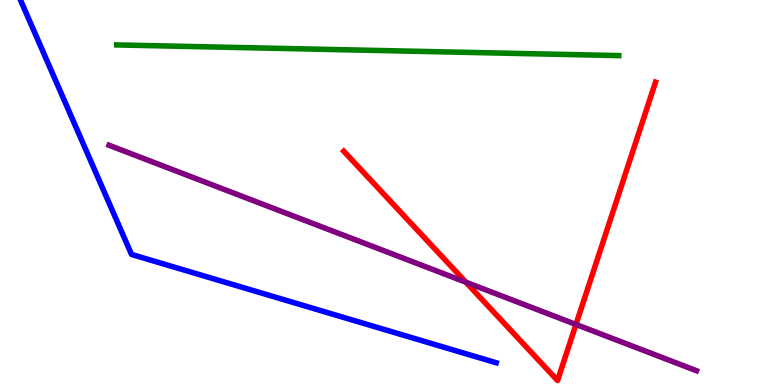[{'lines': ['blue', 'red'], 'intersections': []}, {'lines': ['green', 'red'], 'intersections': []}, {'lines': ['purple', 'red'], 'intersections': [{'x': 6.01, 'y': 2.67}, {'x': 7.43, 'y': 1.57}]}, {'lines': ['blue', 'green'], 'intersections': []}, {'lines': ['blue', 'purple'], 'intersections': []}, {'lines': ['green', 'purple'], 'intersections': []}]